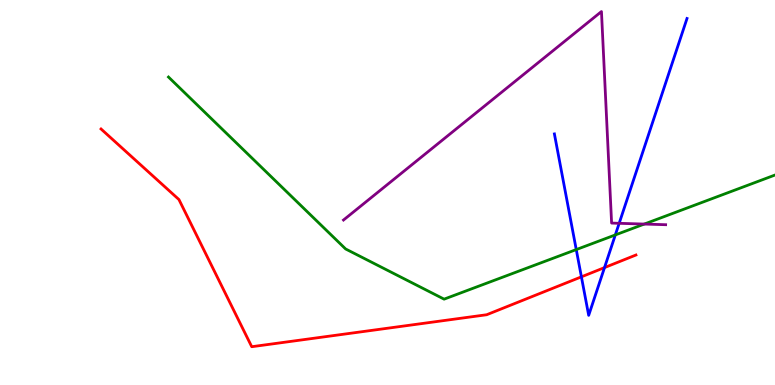[{'lines': ['blue', 'red'], 'intersections': [{'x': 7.5, 'y': 2.81}, {'x': 7.8, 'y': 3.05}]}, {'lines': ['green', 'red'], 'intersections': []}, {'lines': ['purple', 'red'], 'intersections': []}, {'lines': ['blue', 'green'], 'intersections': [{'x': 7.44, 'y': 3.52}, {'x': 7.94, 'y': 3.9}]}, {'lines': ['blue', 'purple'], 'intersections': [{'x': 7.99, 'y': 4.2}]}, {'lines': ['green', 'purple'], 'intersections': [{'x': 8.31, 'y': 4.18}]}]